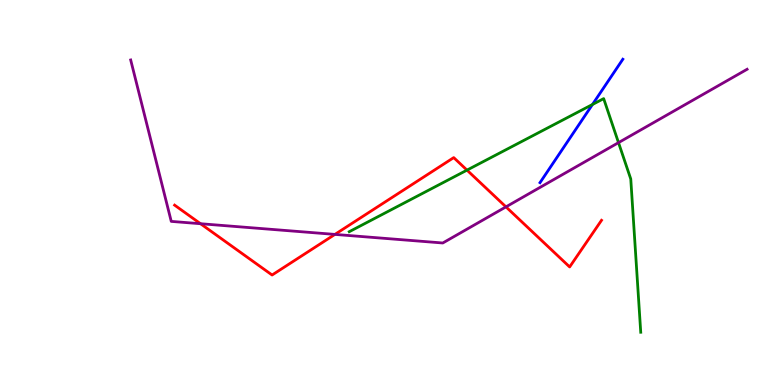[{'lines': ['blue', 'red'], 'intersections': []}, {'lines': ['green', 'red'], 'intersections': [{'x': 6.03, 'y': 5.58}]}, {'lines': ['purple', 'red'], 'intersections': [{'x': 2.59, 'y': 4.19}, {'x': 4.32, 'y': 3.91}, {'x': 6.53, 'y': 4.63}]}, {'lines': ['blue', 'green'], 'intersections': [{'x': 7.64, 'y': 7.29}]}, {'lines': ['blue', 'purple'], 'intersections': []}, {'lines': ['green', 'purple'], 'intersections': [{'x': 7.98, 'y': 6.3}]}]